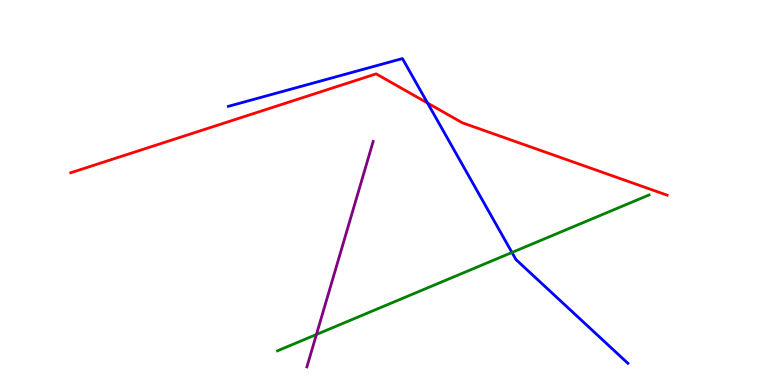[{'lines': ['blue', 'red'], 'intersections': [{'x': 5.52, 'y': 7.32}]}, {'lines': ['green', 'red'], 'intersections': []}, {'lines': ['purple', 'red'], 'intersections': []}, {'lines': ['blue', 'green'], 'intersections': [{'x': 6.61, 'y': 3.44}]}, {'lines': ['blue', 'purple'], 'intersections': []}, {'lines': ['green', 'purple'], 'intersections': [{'x': 4.08, 'y': 1.31}]}]